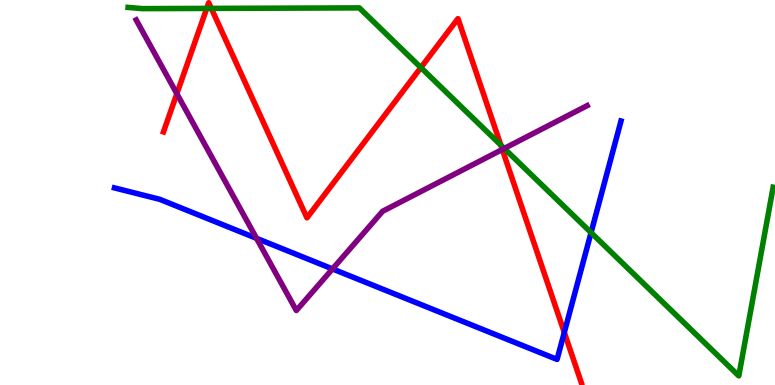[{'lines': ['blue', 'red'], 'intersections': [{'x': 7.28, 'y': 1.36}]}, {'lines': ['green', 'red'], 'intersections': [{'x': 2.67, 'y': 9.78}, {'x': 2.73, 'y': 9.78}, {'x': 5.43, 'y': 8.24}, {'x': 6.46, 'y': 6.23}]}, {'lines': ['purple', 'red'], 'intersections': [{'x': 2.28, 'y': 7.57}, {'x': 6.48, 'y': 6.12}]}, {'lines': ['blue', 'green'], 'intersections': [{'x': 7.63, 'y': 3.96}]}, {'lines': ['blue', 'purple'], 'intersections': [{'x': 3.31, 'y': 3.81}, {'x': 4.29, 'y': 3.01}]}, {'lines': ['green', 'purple'], 'intersections': [{'x': 6.51, 'y': 6.14}]}]